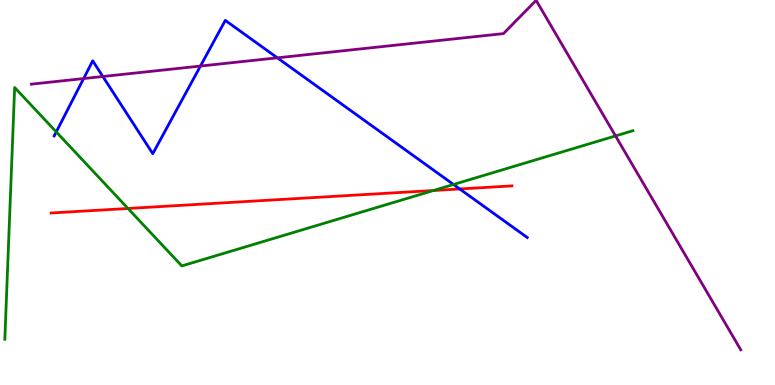[{'lines': ['blue', 'red'], 'intersections': [{'x': 5.93, 'y': 5.09}]}, {'lines': ['green', 'red'], 'intersections': [{'x': 1.65, 'y': 4.59}, {'x': 5.59, 'y': 5.05}]}, {'lines': ['purple', 'red'], 'intersections': []}, {'lines': ['blue', 'green'], 'intersections': [{'x': 0.726, 'y': 6.57}, {'x': 5.85, 'y': 5.21}]}, {'lines': ['blue', 'purple'], 'intersections': [{'x': 1.08, 'y': 7.96}, {'x': 1.33, 'y': 8.01}, {'x': 2.59, 'y': 8.28}, {'x': 3.58, 'y': 8.5}]}, {'lines': ['green', 'purple'], 'intersections': [{'x': 7.94, 'y': 6.47}]}]